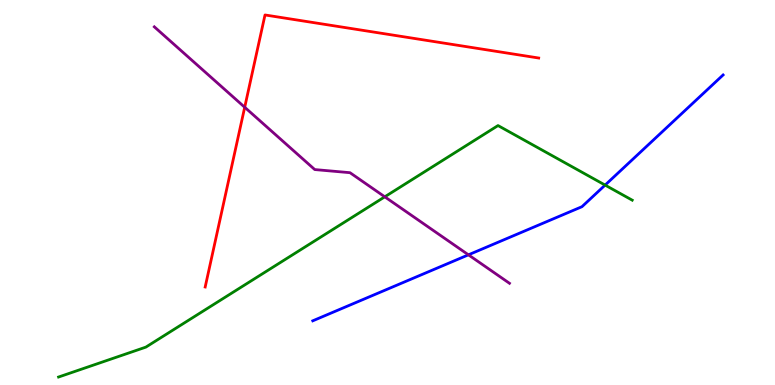[{'lines': ['blue', 'red'], 'intersections': []}, {'lines': ['green', 'red'], 'intersections': []}, {'lines': ['purple', 'red'], 'intersections': [{'x': 3.16, 'y': 7.21}]}, {'lines': ['blue', 'green'], 'intersections': [{'x': 7.81, 'y': 5.19}]}, {'lines': ['blue', 'purple'], 'intersections': [{'x': 6.04, 'y': 3.38}]}, {'lines': ['green', 'purple'], 'intersections': [{'x': 4.96, 'y': 4.89}]}]